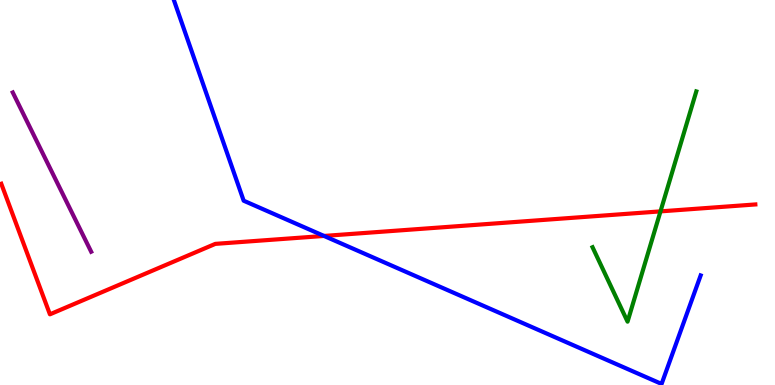[{'lines': ['blue', 'red'], 'intersections': [{'x': 4.18, 'y': 3.87}]}, {'lines': ['green', 'red'], 'intersections': [{'x': 8.52, 'y': 4.51}]}, {'lines': ['purple', 'red'], 'intersections': []}, {'lines': ['blue', 'green'], 'intersections': []}, {'lines': ['blue', 'purple'], 'intersections': []}, {'lines': ['green', 'purple'], 'intersections': []}]